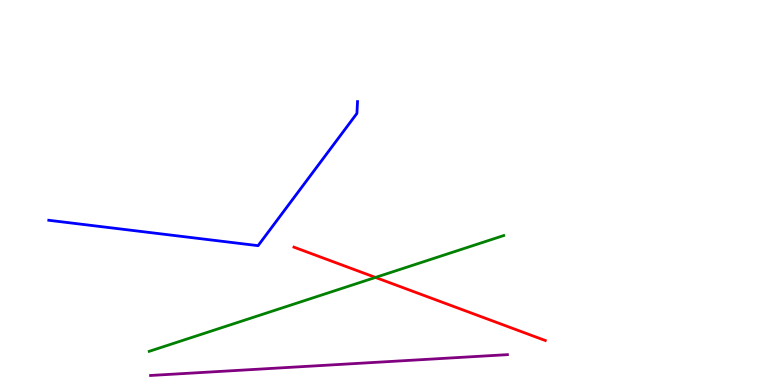[{'lines': ['blue', 'red'], 'intersections': []}, {'lines': ['green', 'red'], 'intersections': [{'x': 4.84, 'y': 2.79}]}, {'lines': ['purple', 'red'], 'intersections': []}, {'lines': ['blue', 'green'], 'intersections': []}, {'lines': ['blue', 'purple'], 'intersections': []}, {'lines': ['green', 'purple'], 'intersections': []}]